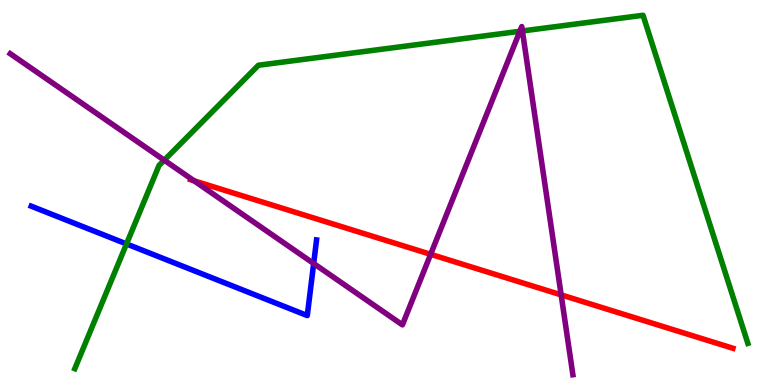[{'lines': ['blue', 'red'], 'intersections': []}, {'lines': ['green', 'red'], 'intersections': []}, {'lines': ['purple', 'red'], 'intersections': [{'x': 2.5, 'y': 5.3}, {'x': 5.56, 'y': 3.39}, {'x': 7.24, 'y': 2.34}]}, {'lines': ['blue', 'green'], 'intersections': [{'x': 1.63, 'y': 3.66}]}, {'lines': ['blue', 'purple'], 'intersections': [{'x': 4.05, 'y': 3.16}]}, {'lines': ['green', 'purple'], 'intersections': [{'x': 2.12, 'y': 5.84}, {'x': 6.71, 'y': 9.19}, {'x': 6.74, 'y': 9.2}]}]